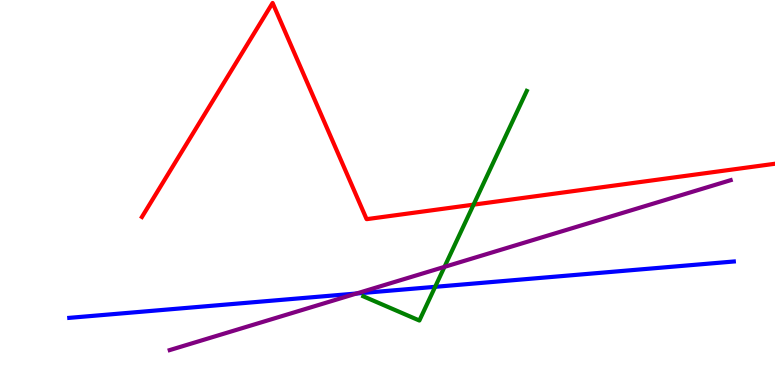[{'lines': ['blue', 'red'], 'intersections': []}, {'lines': ['green', 'red'], 'intersections': [{'x': 6.11, 'y': 4.68}]}, {'lines': ['purple', 'red'], 'intersections': []}, {'lines': ['blue', 'green'], 'intersections': [{'x': 5.61, 'y': 2.55}]}, {'lines': ['blue', 'purple'], 'intersections': [{'x': 4.6, 'y': 2.38}]}, {'lines': ['green', 'purple'], 'intersections': [{'x': 5.74, 'y': 3.07}]}]